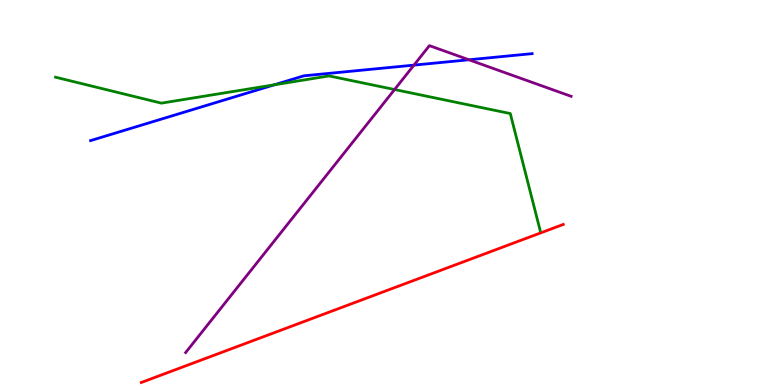[{'lines': ['blue', 'red'], 'intersections': []}, {'lines': ['green', 'red'], 'intersections': []}, {'lines': ['purple', 'red'], 'intersections': []}, {'lines': ['blue', 'green'], 'intersections': [{'x': 3.54, 'y': 7.8}]}, {'lines': ['blue', 'purple'], 'intersections': [{'x': 5.34, 'y': 8.31}, {'x': 6.05, 'y': 8.45}]}, {'lines': ['green', 'purple'], 'intersections': [{'x': 5.09, 'y': 7.67}]}]